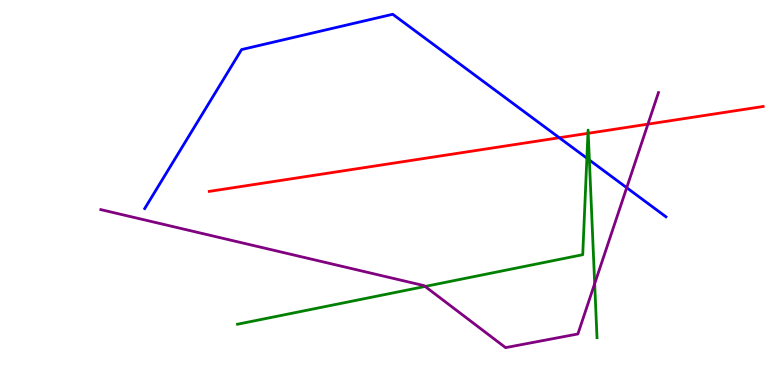[{'lines': ['blue', 'red'], 'intersections': [{'x': 7.22, 'y': 6.42}]}, {'lines': ['green', 'red'], 'intersections': [{'x': 7.59, 'y': 6.54}, {'x': 7.59, 'y': 6.54}]}, {'lines': ['purple', 'red'], 'intersections': [{'x': 8.36, 'y': 6.78}]}, {'lines': ['blue', 'green'], 'intersections': [{'x': 7.57, 'y': 5.89}, {'x': 7.6, 'y': 5.84}]}, {'lines': ['blue', 'purple'], 'intersections': [{'x': 8.09, 'y': 5.12}]}, {'lines': ['green', 'purple'], 'intersections': [{'x': 5.49, 'y': 2.56}, {'x': 7.67, 'y': 2.63}]}]